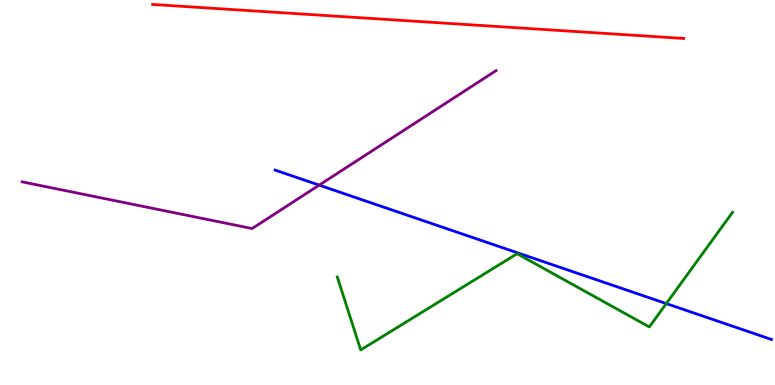[{'lines': ['blue', 'red'], 'intersections': []}, {'lines': ['green', 'red'], 'intersections': []}, {'lines': ['purple', 'red'], 'intersections': []}, {'lines': ['blue', 'green'], 'intersections': [{'x': 8.6, 'y': 2.11}]}, {'lines': ['blue', 'purple'], 'intersections': [{'x': 4.12, 'y': 5.19}]}, {'lines': ['green', 'purple'], 'intersections': []}]